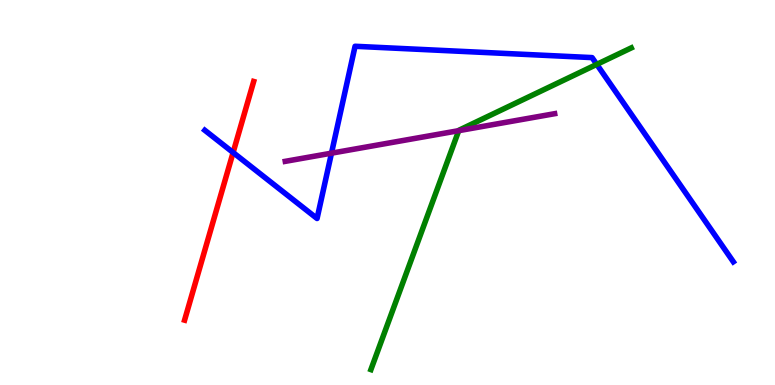[{'lines': ['blue', 'red'], 'intersections': [{'x': 3.01, 'y': 6.04}]}, {'lines': ['green', 'red'], 'intersections': []}, {'lines': ['purple', 'red'], 'intersections': []}, {'lines': ['blue', 'green'], 'intersections': [{'x': 7.7, 'y': 8.33}]}, {'lines': ['blue', 'purple'], 'intersections': [{'x': 4.28, 'y': 6.02}]}, {'lines': ['green', 'purple'], 'intersections': [{'x': 5.92, 'y': 6.61}]}]